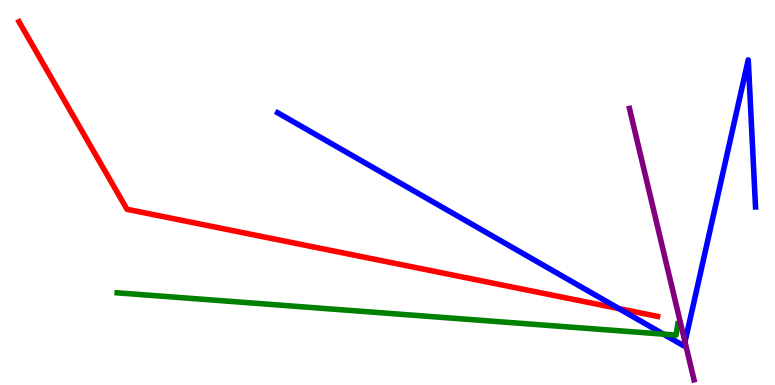[{'lines': ['blue', 'red'], 'intersections': [{'x': 7.99, 'y': 1.98}]}, {'lines': ['green', 'red'], 'intersections': []}, {'lines': ['purple', 'red'], 'intersections': []}, {'lines': ['blue', 'green'], 'intersections': [{'x': 8.56, 'y': 1.32}]}, {'lines': ['blue', 'purple'], 'intersections': [{'x': 8.84, 'y': 1.12}]}, {'lines': ['green', 'purple'], 'intersections': []}]